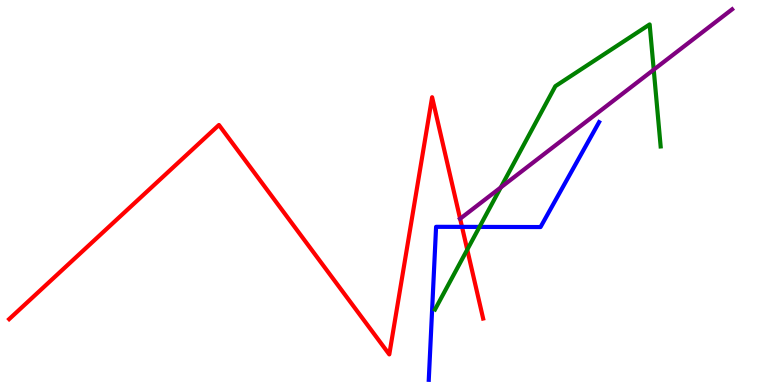[{'lines': ['blue', 'red'], 'intersections': [{'x': 5.96, 'y': 4.11}]}, {'lines': ['green', 'red'], 'intersections': [{'x': 6.03, 'y': 3.52}]}, {'lines': ['purple', 'red'], 'intersections': [{'x': 5.94, 'y': 4.32}]}, {'lines': ['blue', 'green'], 'intersections': [{'x': 6.19, 'y': 4.11}]}, {'lines': ['blue', 'purple'], 'intersections': []}, {'lines': ['green', 'purple'], 'intersections': [{'x': 6.46, 'y': 5.13}, {'x': 8.44, 'y': 8.19}]}]